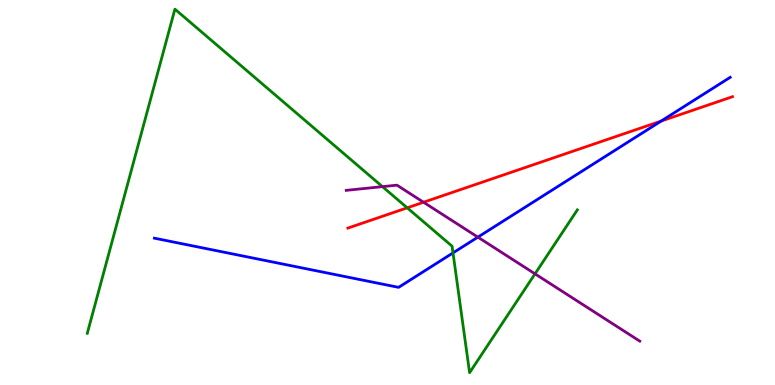[{'lines': ['blue', 'red'], 'intersections': [{'x': 8.53, 'y': 6.85}]}, {'lines': ['green', 'red'], 'intersections': [{'x': 5.25, 'y': 4.6}]}, {'lines': ['purple', 'red'], 'intersections': [{'x': 5.47, 'y': 4.75}]}, {'lines': ['blue', 'green'], 'intersections': [{'x': 5.85, 'y': 3.43}]}, {'lines': ['blue', 'purple'], 'intersections': [{'x': 6.17, 'y': 3.84}]}, {'lines': ['green', 'purple'], 'intersections': [{'x': 4.93, 'y': 5.15}, {'x': 6.9, 'y': 2.89}]}]